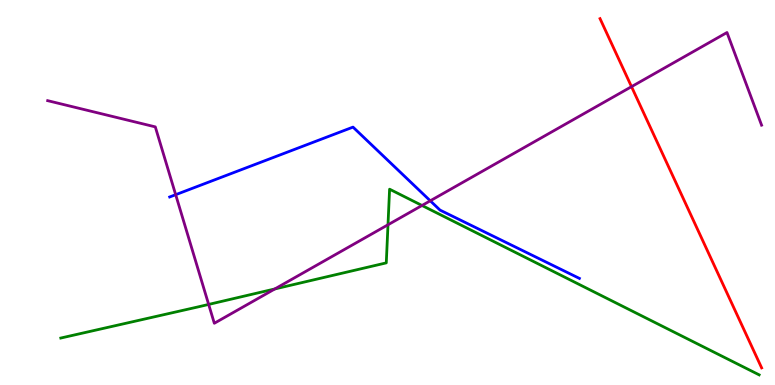[{'lines': ['blue', 'red'], 'intersections': []}, {'lines': ['green', 'red'], 'intersections': []}, {'lines': ['purple', 'red'], 'intersections': [{'x': 8.15, 'y': 7.75}]}, {'lines': ['blue', 'green'], 'intersections': []}, {'lines': ['blue', 'purple'], 'intersections': [{'x': 2.27, 'y': 4.94}, {'x': 5.55, 'y': 4.78}]}, {'lines': ['green', 'purple'], 'intersections': [{'x': 2.69, 'y': 2.09}, {'x': 3.55, 'y': 2.49}, {'x': 5.01, 'y': 4.16}, {'x': 5.45, 'y': 4.66}]}]